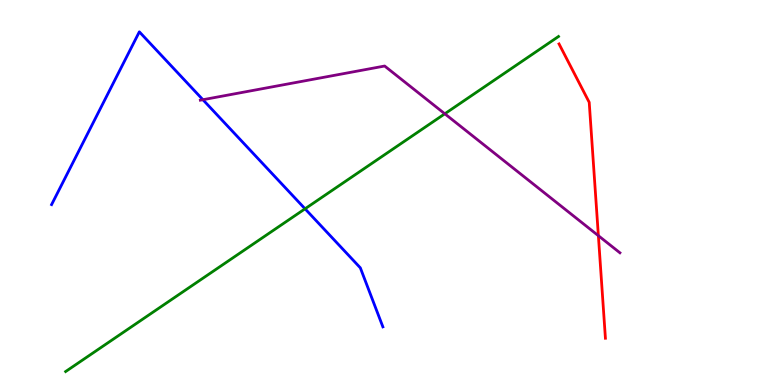[{'lines': ['blue', 'red'], 'intersections': []}, {'lines': ['green', 'red'], 'intersections': []}, {'lines': ['purple', 'red'], 'intersections': [{'x': 7.72, 'y': 3.88}]}, {'lines': ['blue', 'green'], 'intersections': [{'x': 3.94, 'y': 4.58}]}, {'lines': ['blue', 'purple'], 'intersections': [{'x': 2.62, 'y': 7.41}]}, {'lines': ['green', 'purple'], 'intersections': [{'x': 5.74, 'y': 7.04}]}]